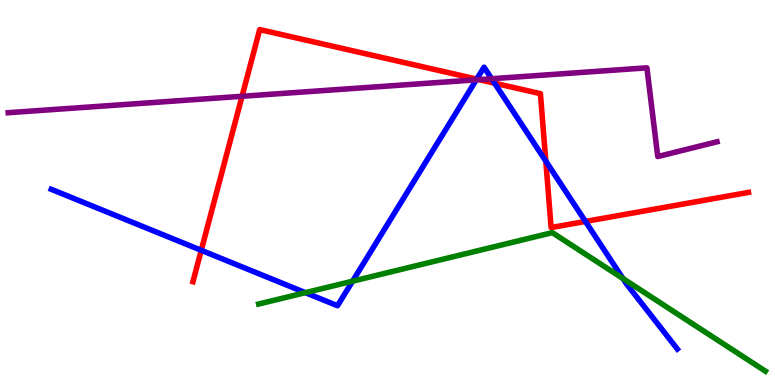[{'lines': ['blue', 'red'], 'intersections': [{'x': 2.6, 'y': 3.5}, {'x': 6.15, 'y': 7.95}, {'x': 6.38, 'y': 7.84}, {'x': 7.04, 'y': 5.81}, {'x': 7.55, 'y': 4.25}]}, {'lines': ['green', 'red'], 'intersections': []}, {'lines': ['purple', 'red'], 'intersections': [{'x': 3.12, 'y': 7.5}, {'x': 6.18, 'y': 7.93}]}, {'lines': ['blue', 'green'], 'intersections': [{'x': 3.94, 'y': 2.4}, {'x': 4.55, 'y': 2.7}, {'x': 8.04, 'y': 2.76}]}, {'lines': ['blue', 'purple'], 'intersections': [{'x': 6.15, 'y': 7.93}, {'x': 6.34, 'y': 7.95}]}, {'lines': ['green', 'purple'], 'intersections': []}]